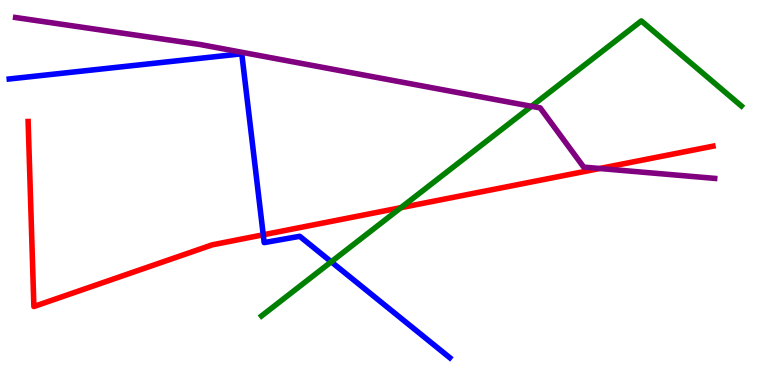[{'lines': ['blue', 'red'], 'intersections': [{'x': 3.4, 'y': 3.9}]}, {'lines': ['green', 'red'], 'intersections': [{'x': 5.17, 'y': 4.61}]}, {'lines': ['purple', 'red'], 'intersections': [{'x': 7.74, 'y': 5.62}]}, {'lines': ['blue', 'green'], 'intersections': [{'x': 4.27, 'y': 3.2}]}, {'lines': ['blue', 'purple'], 'intersections': []}, {'lines': ['green', 'purple'], 'intersections': [{'x': 6.86, 'y': 7.24}]}]